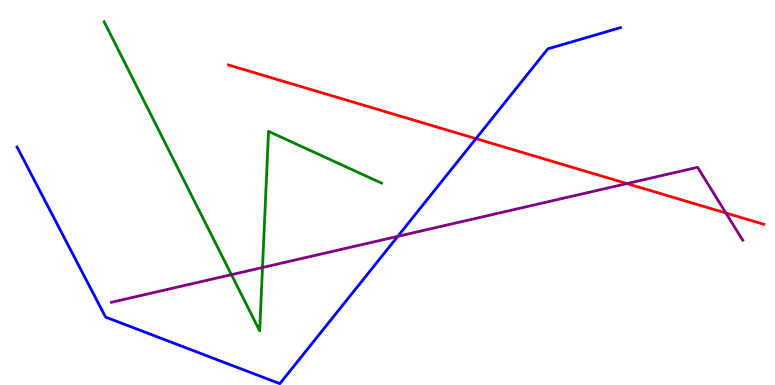[{'lines': ['blue', 'red'], 'intersections': [{'x': 6.14, 'y': 6.4}]}, {'lines': ['green', 'red'], 'intersections': []}, {'lines': ['purple', 'red'], 'intersections': [{'x': 8.09, 'y': 5.23}, {'x': 9.37, 'y': 4.47}]}, {'lines': ['blue', 'green'], 'intersections': []}, {'lines': ['blue', 'purple'], 'intersections': [{'x': 5.13, 'y': 3.86}]}, {'lines': ['green', 'purple'], 'intersections': [{'x': 2.99, 'y': 2.87}, {'x': 3.39, 'y': 3.05}]}]